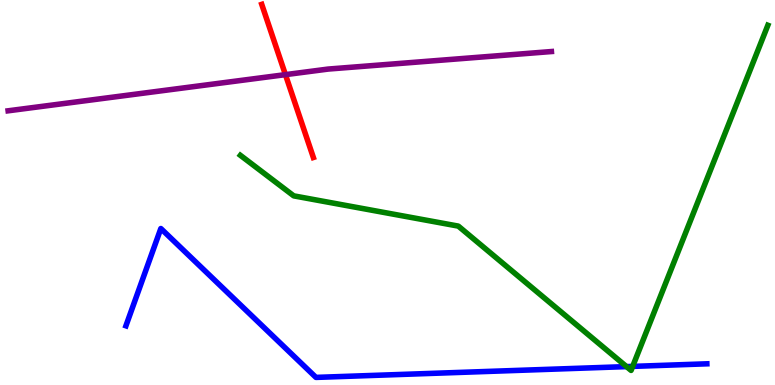[{'lines': ['blue', 'red'], 'intersections': []}, {'lines': ['green', 'red'], 'intersections': []}, {'lines': ['purple', 'red'], 'intersections': [{'x': 3.68, 'y': 8.06}]}, {'lines': ['blue', 'green'], 'intersections': [{'x': 8.08, 'y': 0.478}, {'x': 8.16, 'y': 0.483}]}, {'lines': ['blue', 'purple'], 'intersections': []}, {'lines': ['green', 'purple'], 'intersections': []}]